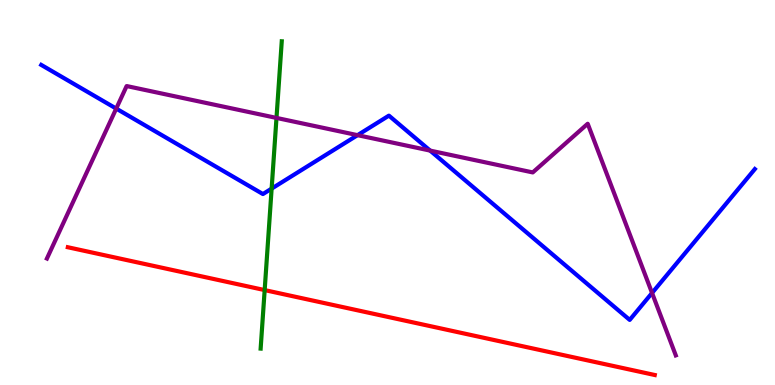[{'lines': ['blue', 'red'], 'intersections': []}, {'lines': ['green', 'red'], 'intersections': [{'x': 3.42, 'y': 2.47}]}, {'lines': ['purple', 'red'], 'intersections': []}, {'lines': ['blue', 'green'], 'intersections': [{'x': 3.5, 'y': 5.1}]}, {'lines': ['blue', 'purple'], 'intersections': [{'x': 1.5, 'y': 7.18}, {'x': 4.61, 'y': 6.49}, {'x': 5.55, 'y': 6.09}, {'x': 8.41, 'y': 2.39}]}, {'lines': ['green', 'purple'], 'intersections': [{'x': 3.57, 'y': 6.94}]}]